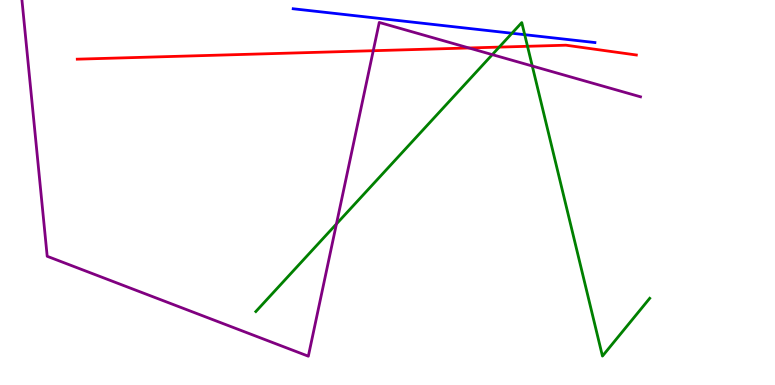[{'lines': ['blue', 'red'], 'intersections': []}, {'lines': ['green', 'red'], 'intersections': [{'x': 6.44, 'y': 8.78}, {'x': 6.81, 'y': 8.8}]}, {'lines': ['purple', 'red'], 'intersections': [{'x': 4.82, 'y': 8.68}, {'x': 6.05, 'y': 8.75}]}, {'lines': ['blue', 'green'], 'intersections': [{'x': 6.61, 'y': 9.14}, {'x': 6.77, 'y': 9.1}]}, {'lines': ['blue', 'purple'], 'intersections': []}, {'lines': ['green', 'purple'], 'intersections': [{'x': 4.34, 'y': 4.18}, {'x': 6.35, 'y': 8.58}, {'x': 6.87, 'y': 8.29}]}]